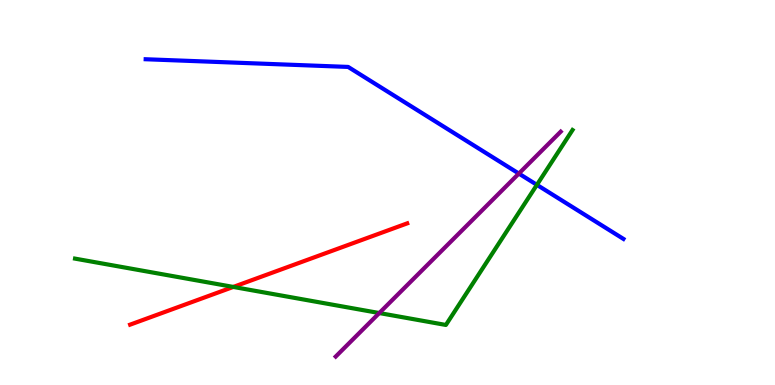[{'lines': ['blue', 'red'], 'intersections': []}, {'lines': ['green', 'red'], 'intersections': [{'x': 3.01, 'y': 2.55}]}, {'lines': ['purple', 'red'], 'intersections': []}, {'lines': ['blue', 'green'], 'intersections': [{'x': 6.93, 'y': 5.2}]}, {'lines': ['blue', 'purple'], 'intersections': [{'x': 6.69, 'y': 5.49}]}, {'lines': ['green', 'purple'], 'intersections': [{'x': 4.89, 'y': 1.87}]}]